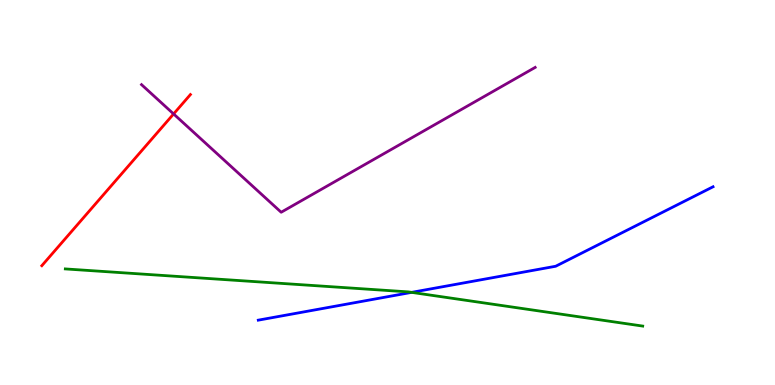[{'lines': ['blue', 'red'], 'intersections': []}, {'lines': ['green', 'red'], 'intersections': []}, {'lines': ['purple', 'red'], 'intersections': [{'x': 2.24, 'y': 7.04}]}, {'lines': ['blue', 'green'], 'intersections': [{'x': 5.31, 'y': 2.41}]}, {'lines': ['blue', 'purple'], 'intersections': []}, {'lines': ['green', 'purple'], 'intersections': []}]